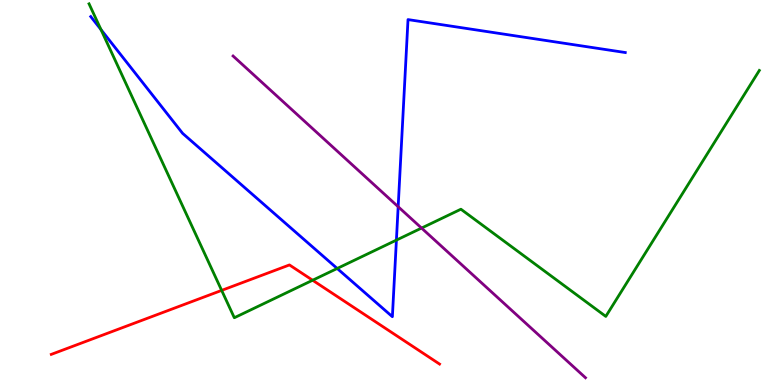[{'lines': ['blue', 'red'], 'intersections': []}, {'lines': ['green', 'red'], 'intersections': [{'x': 2.86, 'y': 2.46}, {'x': 4.03, 'y': 2.72}]}, {'lines': ['purple', 'red'], 'intersections': []}, {'lines': ['blue', 'green'], 'intersections': [{'x': 1.3, 'y': 9.23}, {'x': 4.35, 'y': 3.03}, {'x': 5.11, 'y': 3.76}]}, {'lines': ['blue', 'purple'], 'intersections': [{'x': 5.14, 'y': 4.63}]}, {'lines': ['green', 'purple'], 'intersections': [{'x': 5.44, 'y': 4.08}]}]